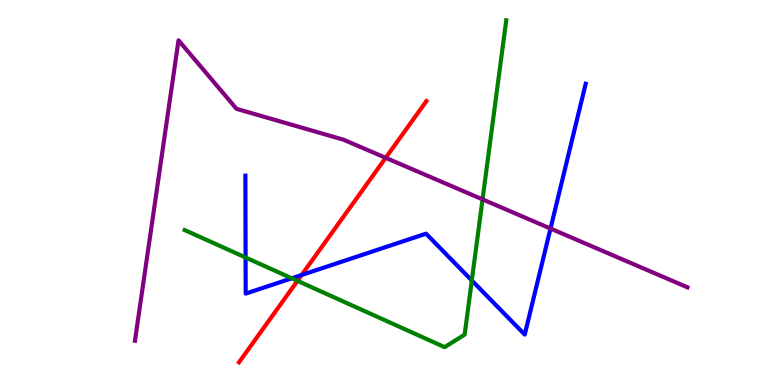[{'lines': ['blue', 'red'], 'intersections': [{'x': 3.89, 'y': 2.86}]}, {'lines': ['green', 'red'], 'intersections': [{'x': 3.84, 'y': 2.71}]}, {'lines': ['purple', 'red'], 'intersections': [{'x': 4.98, 'y': 5.9}]}, {'lines': ['blue', 'green'], 'intersections': [{'x': 3.17, 'y': 3.31}, {'x': 3.76, 'y': 2.77}, {'x': 6.09, 'y': 2.72}]}, {'lines': ['blue', 'purple'], 'intersections': [{'x': 7.1, 'y': 4.06}]}, {'lines': ['green', 'purple'], 'intersections': [{'x': 6.23, 'y': 4.82}]}]